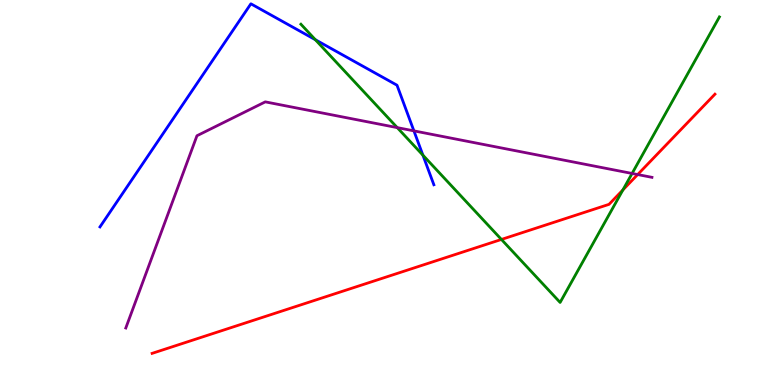[{'lines': ['blue', 'red'], 'intersections': []}, {'lines': ['green', 'red'], 'intersections': [{'x': 6.47, 'y': 3.78}, {'x': 8.04, 'y': 5.07}]}, {'lines': ['purple', 'red'], 'intersections': [{'x': 8.23, 'y': 5.47}]}, {'lines': ['blue', 'green'], 'intersections': [{'x': 4.07, 'y': 8.97}, {'x': 5.46, 'y': 5.97}]}, {'lines': ['blue', 'purple'], 'intersections': [{'x': 5.34, 'y': 6.6}]}, {'lines': ['green', 'purple'], 'intersections': [{'x': 5.13, 'y': 6.69}, {'x': 8.16, 'y': 5.49}]}]